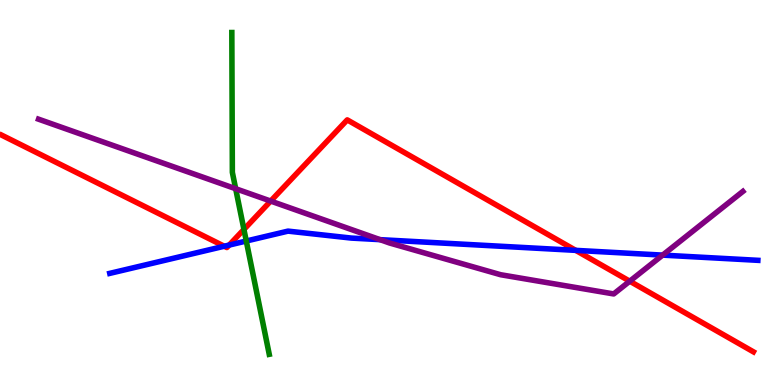[{'lines': ['blue', 'red'], 'intersections': [{'x': 2.89, 'y': 3.6}, {'x': 2.96, 'y': 3.63}, {'x': 7.43, 'y': 3.5}]}, {'lines': ['green', 'red'], 'intersections': [{'x': 3.15, 'y': 4.04}]}, {'lines': ['purple', 'red'], 'intersections': [{'x': 3.49, 'y': 4.78}, {'x': 8.13, 'y': 2.7}]}, {'lines': ['blue', 'green'], 'intersections': [{'x': 3.18, 'y': 3.74}]}, {'lines': ['blue', 'purple'], 'intersections': [{'x': 4.9, 'y': 3.78}, {'x': 8.55, 'y': 3.37}]}, {'lines': ['green', 'purple'], 'intersections': [{'x': 3.04, 'y': 5.1}]}]